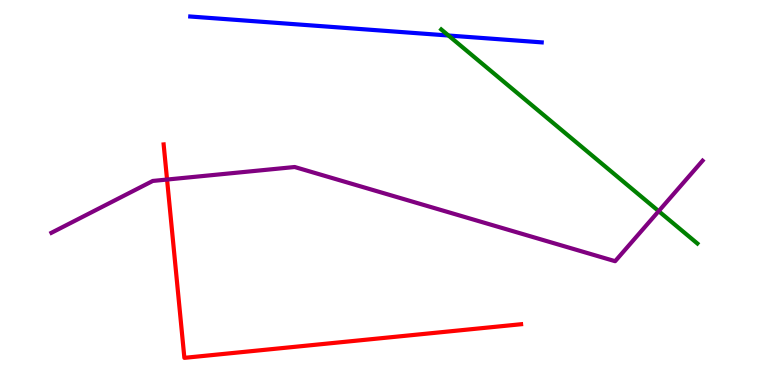[{'lines': ['blue', 'red'], 'intersections': []}, {'lines': ['green', 'red'], 'intersections': []}, {'lines': ['purple', 'red'], 'intersections': [{'x': 2.16, 'y': 5.34}]}, {'lines': ['blue', 'green'], 'intersections': [{'x': 5.79, 'y': 9.08}]}, {'lines': ['blue', 'purple'], 'intersections': []}, {'lines': ['green', 'purple'], 'intersections': [{'x': 8.5, 'y': 4.52}]}]